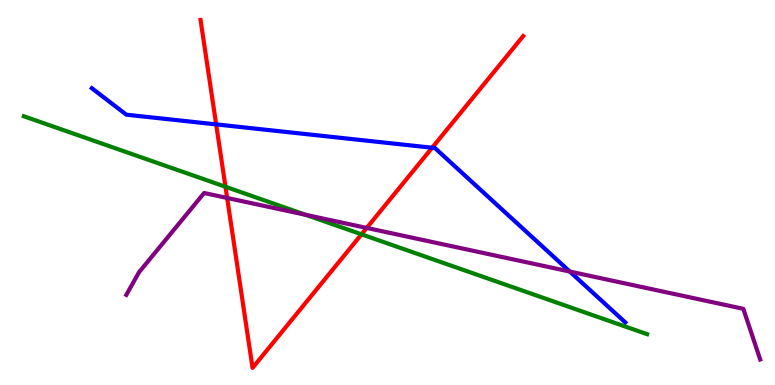[{'lines': ['blue', 'red'], 'intersections': [{'x': 2.79, 'y': 6.77}, {'x': 5.58, 'y': 6.16}]}, {'lines': ['green', 'red'], 'intersections': [{'x': 2.91, 'y': 5.15}, {'x': 4.66, 'y': 3.91}]}, {'lines': ['purple', 'red'], 'intersections': [{'x': 2.93, 'y': 4.86}, {'x': 4.73, 'y': 4.08}]}, {'lines': ['blue', 'green'], 'intersections': []}, {'lines': ['blue', 'purple'], 'intersections': [{'x': 7.35, 'y': 2.95}]}, {'lines': ['green', 'purple'], 'intersections': [{'x': 3.95, 'y': 4.42}]}]